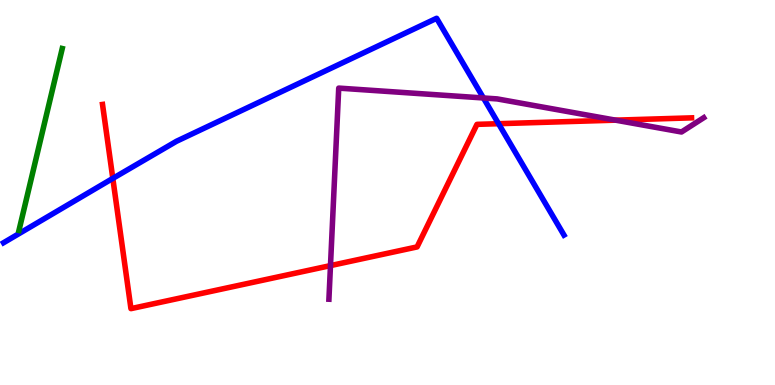[{'lines': ['blue', 'red'], 'intersections': [{'x': 1.46, 'y': 5.37}, {'x': 6.43, 'y': 6.79}]}, {'lines': ['green', 'red'], 'intersections': []}, {'lines': ['purple', 'red'], 'intersections': [{'x': 4.26, 'y': 3.1}, {'x': 7.94, 'y': 6.88}]}, {'lines': ['blue', 'green'], 'intersections': []}, {'lines': ['blue', 'purple'], 'intersections': [{'x': 6.24, 'y': 7.46}]}, {'lines': ['green', 'purple'], 'intersections': []}]